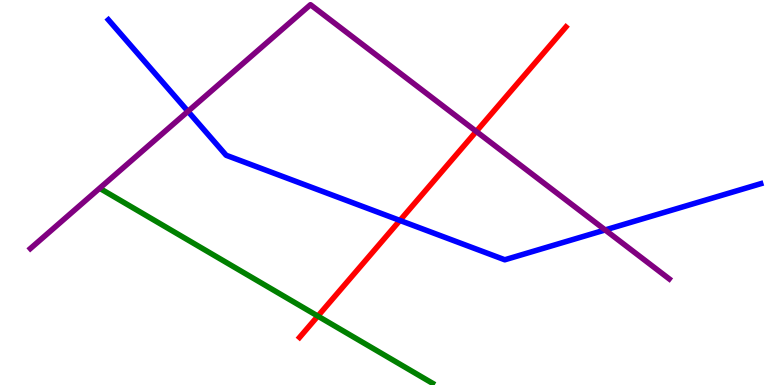[{'lines': ['blue', 'red'], 'intersections': [{'x': 5.16, 'y': 4.27}]}, {'lines': ['green', 'red'], 'intersections': [{'x': 4.1, 'y': 1.79}]}, {'lines': ['purple', 'red'], 'intersections': [{'x': 6.15, 'y': 6.59}]}, {'lines': ['blue', 'green'], 'intersections': []}, {'lines': ['blue', 'purple'], 'intersections': [{'x': 2.43, 'y': 7.11}, {'x': 7.81, 'y': 4.03}]}, {'lines': ['green', 'purple'], 'intersections': []}]